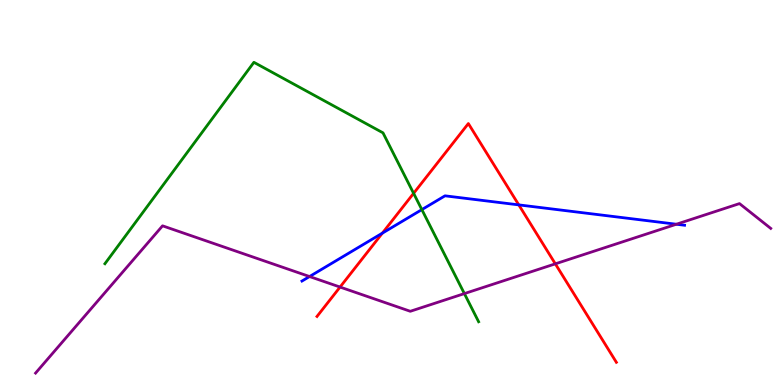[{'lines': ['blue', 'red'], 'intersections': [{'x': 4.93, 'y': 3.94}, {'x': 6.69, 'y': 4.68}]}, {'lines': ['green', 'red'], 'intersections': [{'x': 5.34, 'y': 4.98}]}, {'lines': ['purple', 'red'], 'intersections': [{'x': 4.39, 'y': 2.54}, {'x': 7.17, 'y': 3.15}]}, {'lines': ['blue', 'green'], 'intersections': [{'x': 5.44, 'y': 4.56}]}, {'lines': ['blue', 'purple'], 'intersections': [{'x': 3.99, 'y': 2.82}, {'x': 8.73, 'y': 4.18}]}, {'lines': ['green', 'purple'], 'intersections': [{'x': 5.99, 'y': 2.37}]}]